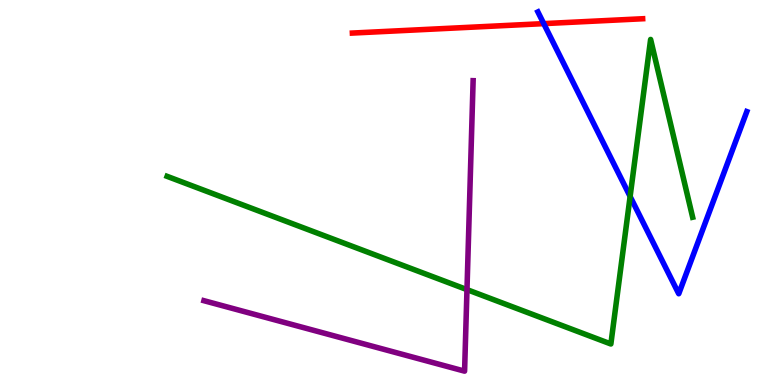[{'lines': ['blue', 'red'], 'intersections': [{'x': 7.02, 'y': 9.39}]}, {'lines': ['green', 'red'], 'intersections': []}, {'lines': ['purple', 'red'], 'intersections': []}, {'lines': ['blue', 'green'], 'intersections': [{'x': 8.13, 'y': 4.9}]}, {'lines': ['blue', 'purple'], 'intersections': []}, {'lines': ['green', 'purple'], 'intersections': [{'x': 6.03, 'y': 2.48}]}]